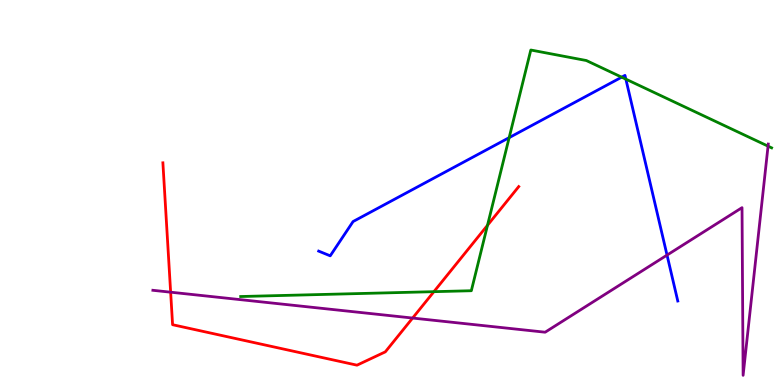[{'lines': ['blue', 'red'], 'intersections': []}, {'lines': ['green', 'red'], 'intersections': [{'x': 5.6, 'y': 2.42}, {'x': 6.29, 'y': 4.15}]}, {'lines': ['purple', 'red'], 'intersections': [{'x': 2.2, 'y': 2.41}, {'x': 5.32, 'y': 1.74}]}, {'lines': ['blue', 'green'], 'intersections': [{'x': 6.57, 'y': 6.42}, {'x': 8.02, 'y': 8.0}, {'x': 8.08, 'y': 7.94}]}, {'lines': ['blue', 'purple'], 'intersections': [{'x': 8.61, 'y': 3.37}]}, {'lines': ['green', 'purple'], 'intersections': [{'x': 9.91, 'y': 6.2}]}]